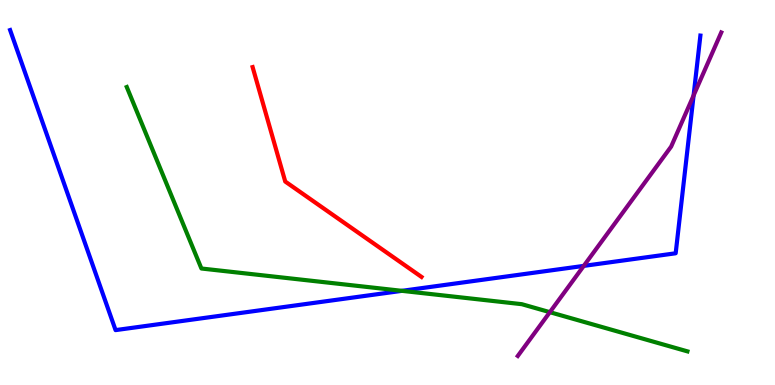[{'lines': ['blue', 'red'], 'intersections': []}, {'lines': ['green', 'red'], 'intersections': []}, {'lines': ['purple', 'red'], 'intersections': []}, {'lines': ['blue', 'green'], 'intersections': [{'x': 5.19, 'y': 2.45}]}, {'lines': ['blue', 'purple'], 'intersections': [{'x': 7.53, 'y': 3.09}, {'x': 8.95, 'y': 7.52}]}, {'lines': ['green', 'purple'], 'intersections': [{'x': 7.09, 'y': 1.89}]}]